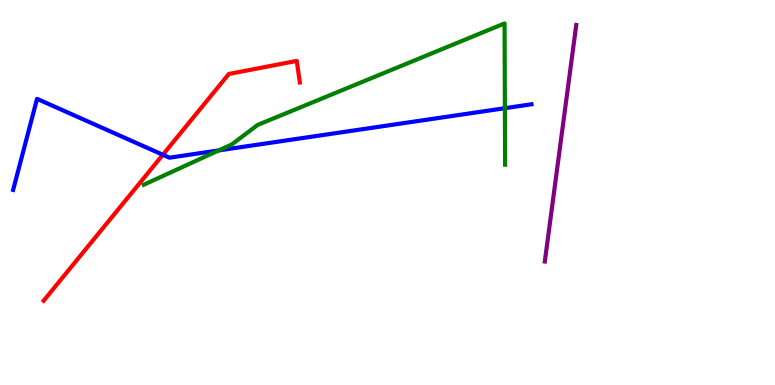[{'lines': ['blue', 'red'], 'intersections': [{'x': 2.1, 'y': 5.98}]}, {'lines': ['green', 'red'], 'intersections': []}, {'lines': ['purple', 'red'], 'intersections': []}, {'lines': ['blue', 'green'], 'intersections': [{'x': 2.82, 'y': 6.09}, {'x': 6.51, 'y': 7.19}]}, {'lines': ['blue', 'purple'], 'intersections': []}, {'lines': ['green', 'purple'], 'intersections': []}]